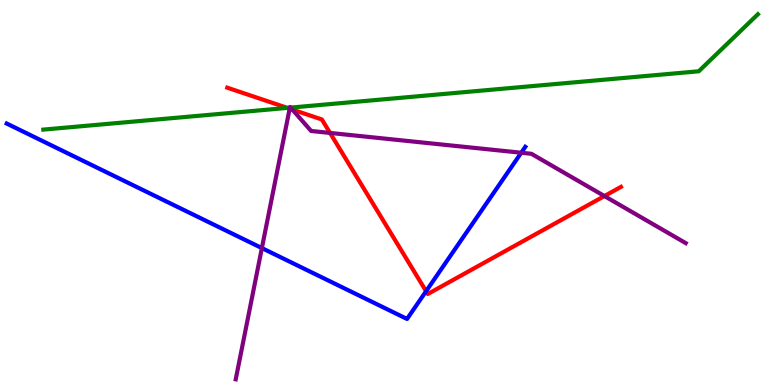[{'lines': ['blue', 'red'], 'intersections': [{'x': 5.5, 'y': 2.44}]}, {'lines': ['green', 'red'], 'intersections': [{'x': 3.71, 'y': 7.2}]}, {'lines': ['purple', 'red'], 'intersections': [{'x': 3.74, 'y': 7.18}, {'x': 3.77, 'y': 7.15}, {'x': 4.26, 'y': 6.55}, {'x': 7.8, 'y': 4.91}]}, {'lines': ['blue', 'green'], 'intersections': []}, {'lines': ['blue', 'purple'], 'intersections': [{'x': 3.38, 'y': 3.56}, {'x': 6.73, 'y': 6.03}]}, {'lines': ['green', 'purple'], 'intersections': [{'x': 3.74, 'y': 7.2}, {'x': 3.75, 'y': 7.21}]}]